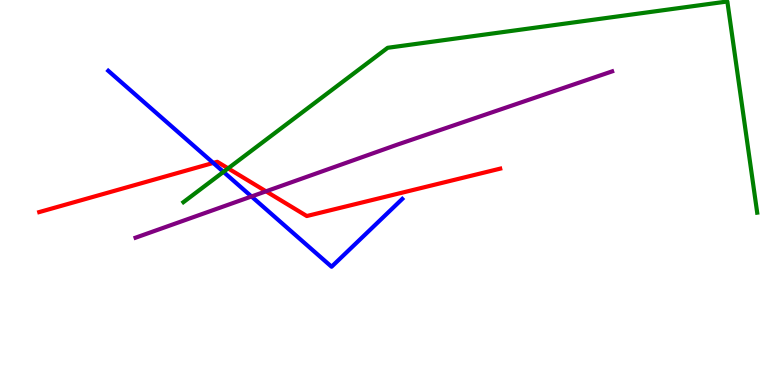[{'lines': ['blue', 'red'], 'intersections': [{'x': 2.75, 'y': 5.77}]}, {'lines': ['green', 'red'], 'intersections': [{'x': 2.94, 'y': 5.63}]}, {'lines': ['purple', 'red'], 'intersections': [{'x': 3.43, 'y': 5.03}]}, {'lines': ['blue', 'green'], 'intersections': [{'x': 2.88, 'y': 5.54}]}, {'lines': ['blue', 'purple'], 'intersections': [{'x': 3.25, 'y': 4.9}]}, {'lines': ['green', 'purple'], 'intersections': []}]